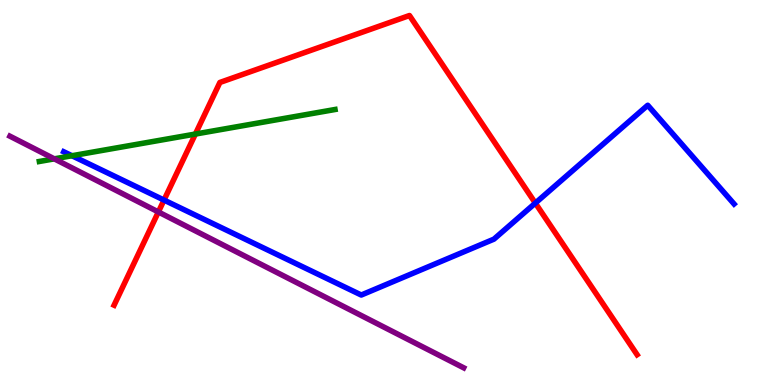[{'lines': ['blue', 'red'], 'intersections': [{'x': 2.12, 'y': 4.8}, {'x': 6.91, 'y': 4.73}]}, {'lines': ['green', 'red'], 'intersections': [{'x': 2.52, 'y': 6.52}]}, {'lines': ['purple', 'red'], 'intersections': [{'x': 2.04, 'y': 4.49}]}, {'lines': ['blue', 'green'], 'intersections': [{'x': 0.928, 'y': 5.95}]}, {'lines': ['blue', 'purple'], 'intersections': []}, {'lines': ['green', 'purple'], 'intersections': [{'x': 0.701, 'y': 5.87}]}]